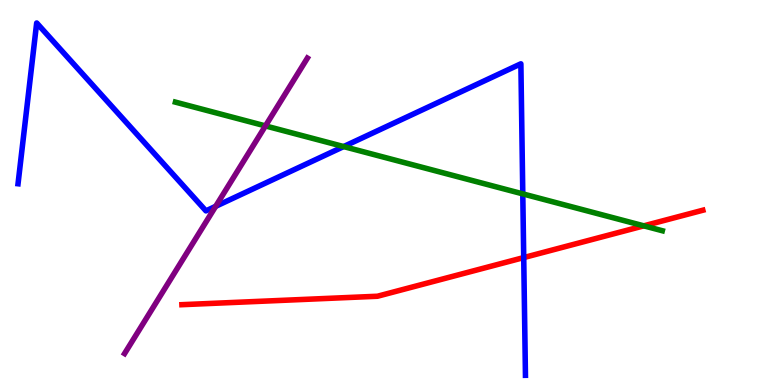[{'lines': ['blue', 'red'], 'intersections': [{'x': 6.76, 'y': 3.31}]}, {'lines': ['green', 'red'], 'intersections': [{'x': 8.31, 'y': 4.13}]}, {'lines': ['purple', 'red'], 'intersections': []}, {'lines': ['blue', 'green'], 'intersections': [{'x': 4.43, 'y': 6.19}, {'x': 6.75, 'y': 4.96}]}, {'lines': ['blue', 'purple'], 'intersections': [{'x': 2.78, 'y': 4.64}]}, {'lines': ['green', 'purple'], 'intersections': [{'x': 3.42, 'y': 6.73}]}]